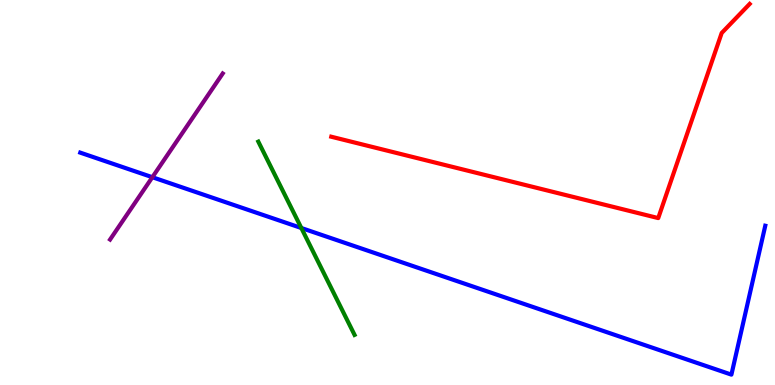[{'lines': ['blue', 'red'], 'intersections': []}, {'lines': ['green', 'red'], 'intersections': []}, {'lines': ['purple', 'red'], 'intersections': []}, {'lines': ['blue', 'green'], 'intersections': [{'x': 3.89, 'y': 4.08}]}, {'lines': ['blue', 'purple'], 'intersections': [{'x': 1.97, 'y': 5.4}]}, {'lines': ['green', 'purple'], 'intersections': []}]